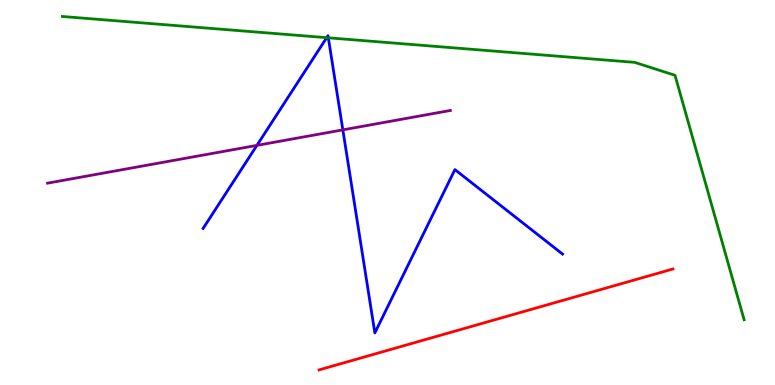[{'lines': ['blue', 'red'], 'intersections': []}, {'lines': ['green', 'red'], 'intersections': []}, {'lines': ['purple', 'red'], 'intersections': []}, {'lines': ['blue', 'green'], 'intersections': [{'x': 4.22, 'y': 9.02}, {'x': 4.24, 'y': 9.02}]}, {'lines': ['blue', 'purple'], 'intersections': [{'x': 3.32, 'y': 6.22}, {'x': 4.42, 'y': 6.63}]}, {'lines': ['green', 'purple'], 'intersections': []}]